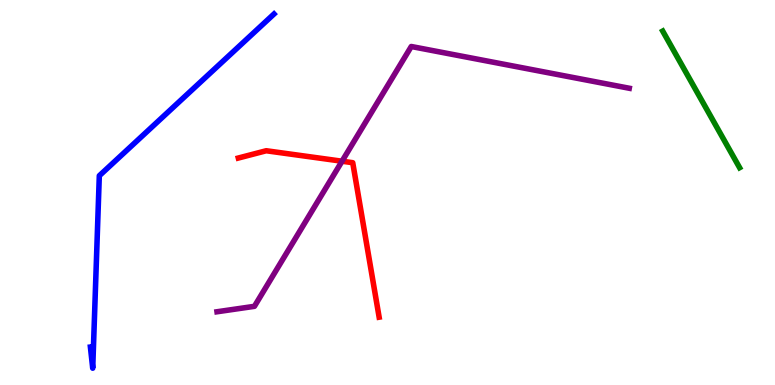[{'lines': ['blue', 'red'], 'intersections': []}, {'lines': ['green', 'red'], 'intersections': []}, {'lines': ['purple', 'red'], 'intersections': [{'x': 4.41, 'y': 5.81}]}, {'lines': ['blue', 'green'], 'intersections': []}, {'lines': ['blue', 'purple'], 'intersections': []}, {'lines': ['green', 'purple'], 'intersections': []}]